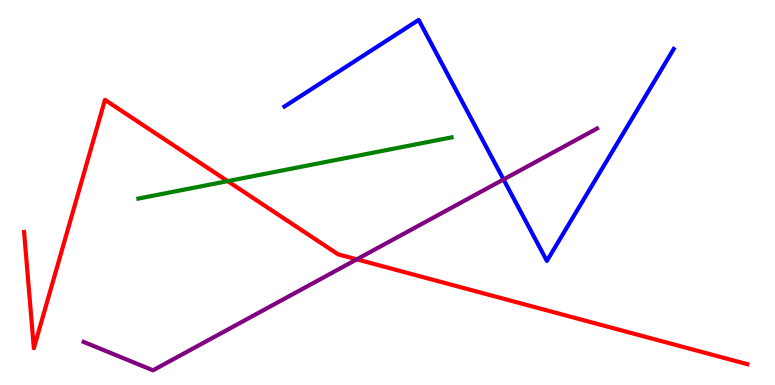[{'lines': ['blue', 'red'], 'intersections': []}, {'lines': ['green', 'red'], 'intersections': [{'x': 2.94, 'y': 5.3}]}, {'lines': ['purple', 'red'], 'intersections': [{'x': 4.6, 'y': 3.26}]}, {'lines': ['blue', 'green'], 'intersections': []}, {'lines': ['blue', 'purple'], 'intersections': [{'x': 6.5, 'y': 5.34}]}, {'lines': ['green', 'purple'], 'intersections': []}]